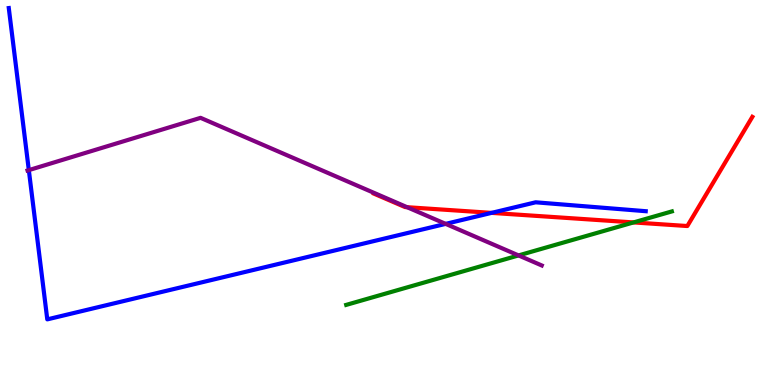[{'lines': ['blue', 'red'], 'intersections': [{'x': 6.34, 'y': 4.47}]}, {'lines': ['green', 'red'], 'intersections': [{'x': 8.17, 'y': 4.22}]}, {'lines': ['purple', 'red'], 'intersections': [{'x': 5.25, 'y': 4.62}]}, {'lines': ['blue', 'green'], 'intersections': []}, {'lines': ['blue', 'purple'], 'intersections': [{'x': 0.372, 'y': 5.58}, {'x': 5.75, 'y': 4.18}]}, {'lines': ['green', 'purple'], 'intersections': [{'x': 6.69, 'y': 3.37}]}]